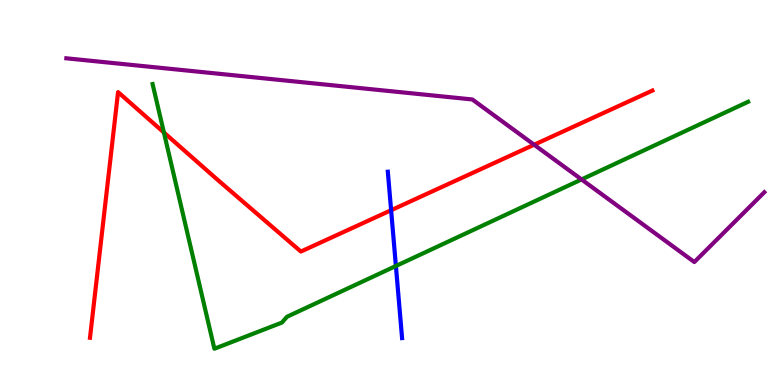[{'lines': ['blue', 'red'], 'intersections': [{'x': 5.05, 'y': 4.54}]}, {'lines': ['green', 'red'], 'intersections': [{'x': 2.11, 'y': 6.56}]}, {'lines': ['purple', 'red'], 'intersections': [{'x': 6.89, 'y': 6.24}]}, {'lines': ['blue', 'green'], 'intersections': [{'x': 5.11, 'y': 3.09}]}, {'lines': ['blue', 'purple'], 'intersections': []}, {'lines': ['green', 'purple'], 'intersections': [{'x': 7.5, 'y': 5.34}]}]